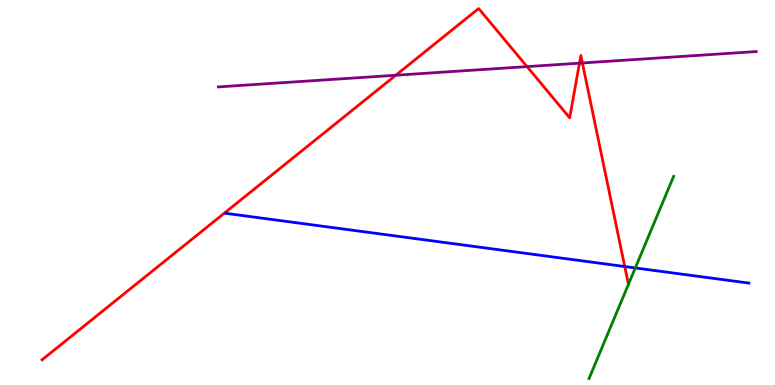[{'lines': ['blue', 'red'], 'intersections': [{'x': 8.06, 'y': 3.08}]}, {'lines': ['green', 'red'], 'intersections': [{'x': 8.11, 'y': 2.61}]}, {'lines': ['purple', 'red'], 'intersections': [{'x': 5.11, 'y': 8.05}, {'x': 6.8, 'y': 8.27}, {'x': 7.48, 'y': 8.36}, {'x': 7.51, 'y': 8.36}]}, {'lines': ['blue', 'green'], 'intersections': [{'x': 8.2, 'y': 3.04}]}, {'lines': ['blue', 'purple'], 'intersections': []}, {'lines': ['green', 'purple'], 'intersections': []}]